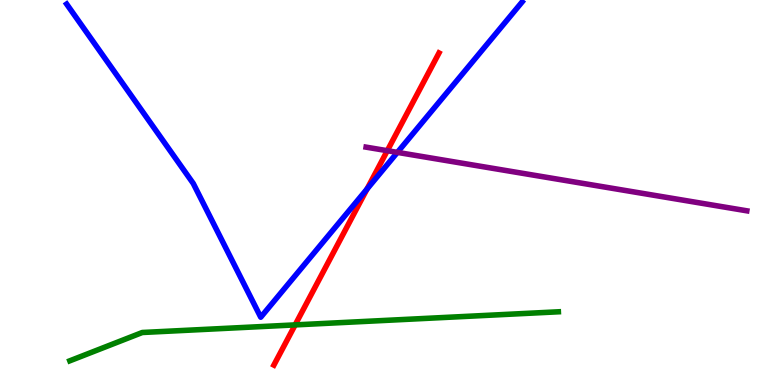[{'lines': ['blue', 'red'], 'intersections': [{'x': 4.74, 'y': 5.09}]}, {'lines': ['green', 'red'], 'intersections': [{'x': 3.81, 'y': 1.56}]}, {'lines': ['purple', 'red'], 'intersections': [{'x': 5.0, 'y': 6.09}]}, {'lines': ['blue', 'green'], 'intersections': []}, {'lines': ['blue', 'purple'], 'intersections': [{'x': 5.13, 'y': 6.04}]}, {'lines': ['green', 'purple'], 'intersections': []}]